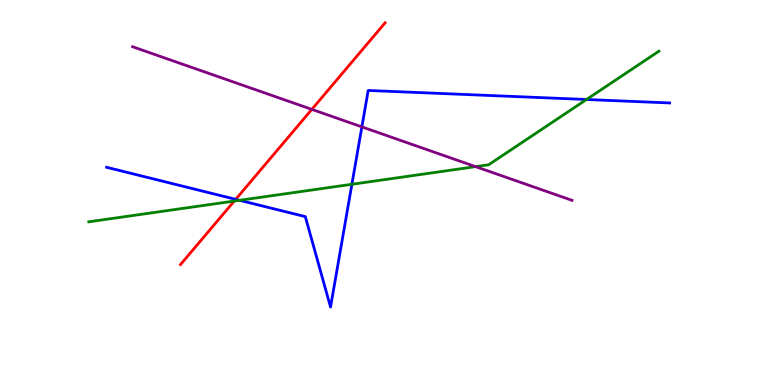[{'lines': ['blue', 'red'], 'intersections': [{'x': 3.04, 'y': 4.82}]}, {'lines': ['green', 'red'], 'intersections': [{'x': 3.02, 'y': 4.78}]}, {'lines': ['purple', 'red'], 'intersections': [{'x': 4.02, 'y': 7.16}]}, {'lines': ['blue', 'green'], 'intersections': [{'x': 3.09, 'y': 4.8}, {'x': 4.54, 'y': 5.21}, {'x': 7.57, 'y': 7.42}]}, {'lines': ['blue', 'purple'], 'intersections': [{'x': 4.67, 'y': 6.7}]}, {'lines': ['green', 'purple'], 'intersections': [{'x': 6.14, 'y': 5.67}]}]